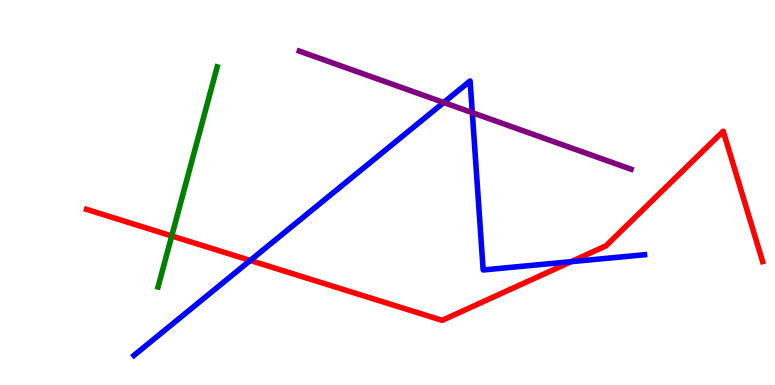[{'lines': ['blue', 'red'], 'intersections': [{'x': 3.23, 'y': 3.24}, {'x': 7.37, 'y': 3.2}]}, {'lines': ['green', 'red'], 'intersections': [{'x': 2.22, 'y': 3.87}]}, {'lines': ['purple', 'red'], 'intersections': []}, {'lines': ['blue', 'green'], 'intersections': []}, {'lines': ['blue', 'purple'], 'intersections': [{'x': 5.73, 'y': 7.34}, {'x': 6.09, 'y': 7.07}]}, {'lines': ['green', 'purple'], 'intersections': []}]